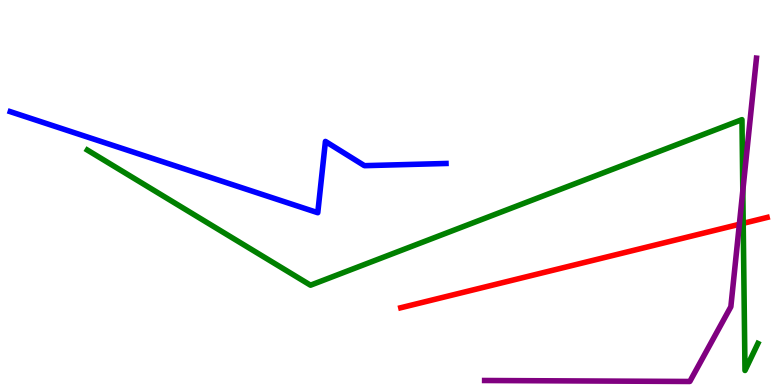[{'lines': ['blue', 'red'], 'intersections': []}, {'lines': ['green', 'red'], 'intersections': [{'x': 9.59, 'y': 4.2}]}, {'lines': ['purple', 'red'], 'intersections': [{'x': 9.54, 'y': 4.17}]}, {'lines': ['blue', 'green'], 'intersections': []}, {'lines': ['blue', 'purple'], 'intersections': []}, {'lines': ['green', 'purple'], 'intersections': [{'x': 9.58, 'y': 5.05}]}]